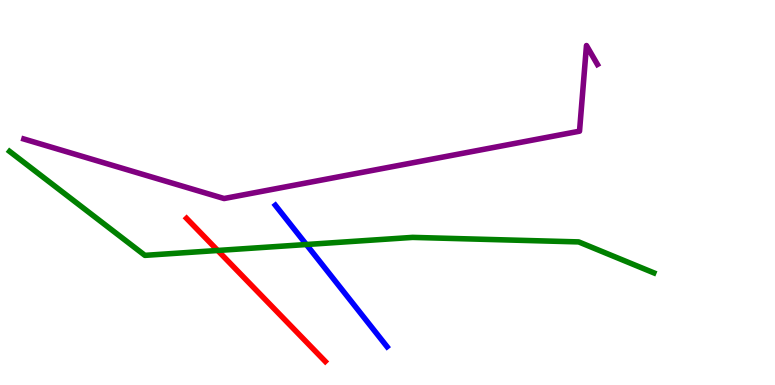[{'lines': ['blue', 'red'], 'intersections': []}, {'lines': ['green', 'red'], 'intersections': [{'x': 2.81, 'y': 3.49}]}, {'lines': ['purple', 'red'], 'intersections': []}, {'lines': ['blue', 'green'], 'intersections': [{'x': 3.95, 'y': 3.65}]}, {'lines': ['blue', 'purple'], 'intersections': []}, {'lines': ['green', 'purple'], 'intersections': []}]